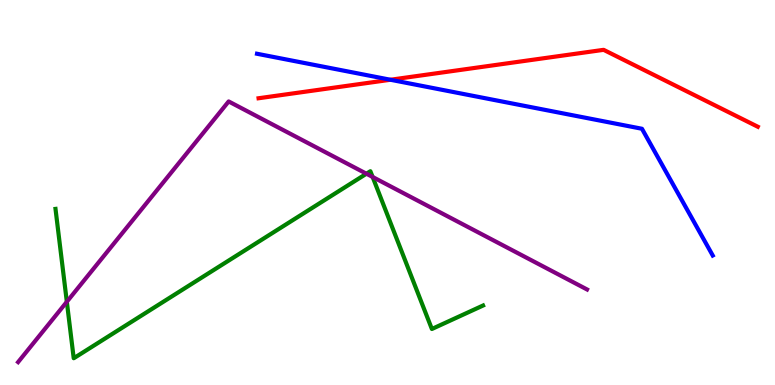[{'lines': ['blue', 'red'], 'intersections': [{'x': 5.04, 'y': 7.93}]}, {'lines': ['green', 'red'], 'intersections': []}, {'lines': ['purple', 'red'], 'intersections': []}, {'lines': ['blue', 'green'], 'intersections': []}, {'lines': ['blue', 'purple'], 'intersections': []}, {'lines': ['green', 'purple'], 'intersections': [{'x': 0.862, 'y': 2.16}, {'x': 4.73, 'y': 5.49}, {'x': 4.81, 'y': 5.4}]}]